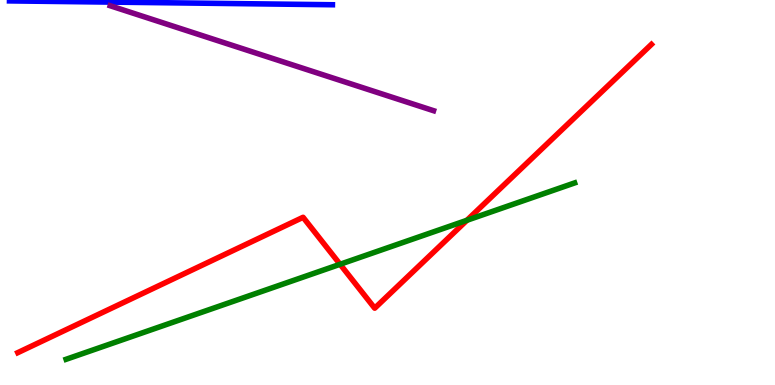[{'lines': ['blue', 'red'], 'intersections': []}, {'lines': ['green', 'red'], 'intersections': [{'x': 4.39, 'y': 3.14}, {'x': 6.02, 'y': 4.28}]}, {'lines': ['purple', 'red'], 'intersections': []}, {'lines': ['blue', 'green'], 'intersections': []}, {'lines': ['blue', 'purple'], 'intersections': []}, {'lines': ['green', 'purple'], 'intersections': []}]